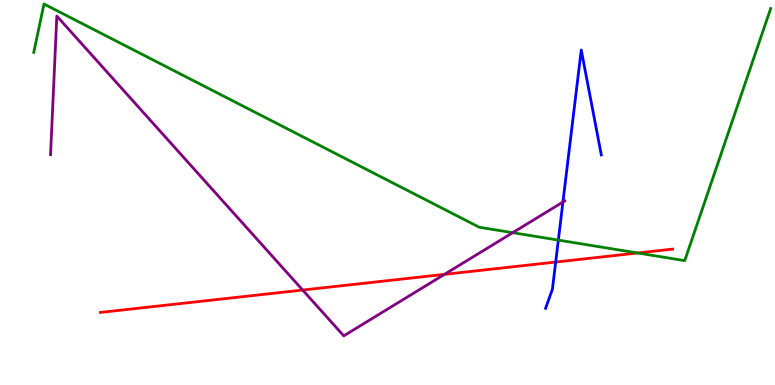[{'lines': ['blue', 'red'], 'intersections': [{'x': 7.17, 'y': 3.19}]}, {'lines': ['green', 'red'], 'intersections': [{'x': 8.23, 'y': 3.43}]}, {'lines': ['purple', 'red'], 'intersections': [{'x': 3.91, 'y': 2.47}, {'x': 5.74, 'y': 2.87}]}, {'lines': ['blue', 'green'], 'intersections': [{'x': 7.2, 'y': 3.76}]}, {'lines': ['blue', 'purple'], 'intersections': [{'x': 7.26, 'y': 4.75}]}, {'lines': ['green', 'purple'], 'intersections': [{'x': 6.62, 'y': 3.96}]}]